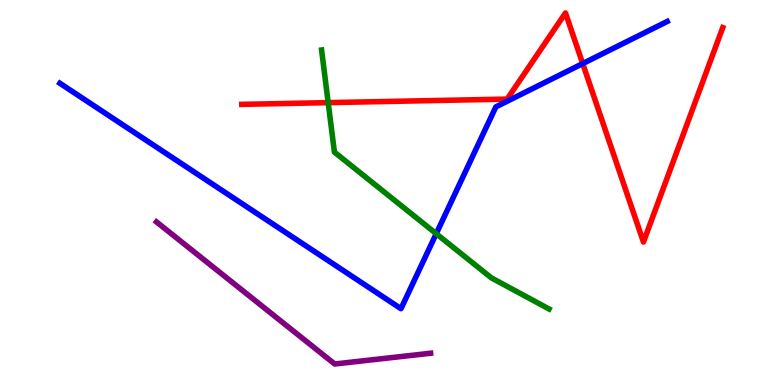[{'lines': ['blue', 'red'], 'intersections': [{'x': 7.52, 'y': 8.35}]}, {'lines': ['green', 'red'], 'intersections': [{'x': 4.23, 'y': 7.33}]}, {'lines': ['purple', 'red'], 'intersections': []}, {'lines': ['blue', 'green'], 'intersections': [{'x': 5.63, 'y': 3.93}]}, {'lines': ['blue', 'purple'], 'intersections': []}, {'lines': ['green', 'purple'], 'intersections': []}]